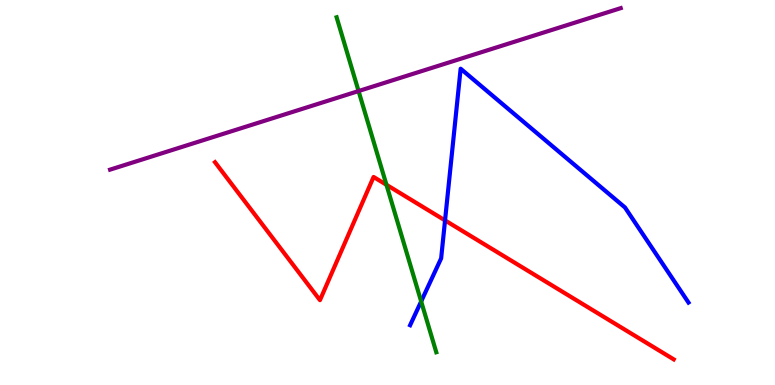[{'lines': ['blue', 'red'], 'intersections': [{'x': 5.74, 'y': 4.28}]}, {'lines': ['green', 'red'], 'intersections': [{'x': 4.99, 'y': 5.2}]}, {'lines': ['purple', 'red'], 'intersections': []}, {'lines': ['blue', 'green'], 'intersections': [{'x': 5.43, 'y': 2.17}]}, {'lines': ['blue', 'purple'], 'intersections': []}, {'lines': ['green', 'purple'], 'intersections': [{'x': 4.63, 'y': 7.63}]}]